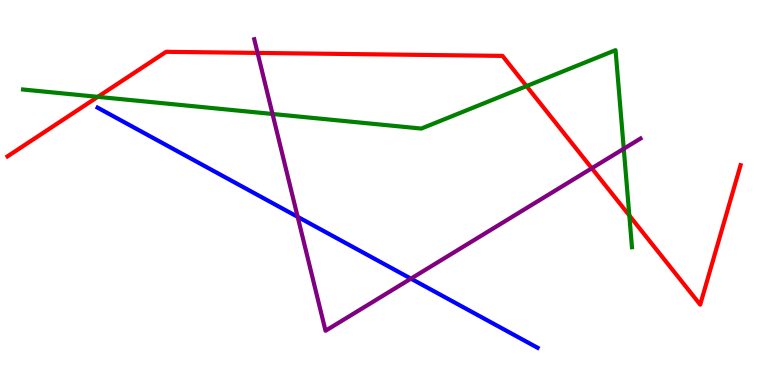[{'lines': ['blue', 'red'], 'intersections': []}, {'lines': ['green', 'red'], 'intersections': [{'x': 1.26, 'y': 7.48}, {'x': 6.79, 'y': 7.76}, {'x': 8.12, 'y': 4.4}]}, {'lines': ['purple', 'red'], 'intersections': [{'x': 3.32, 'y': 8.63}, {'x': 7.64, 'y': 5.63}]}, {'lines': ['blue', 'green'], 'intersections': []}, {'lines': ['blue', 'purple'], 'intersections': [{'x': 3.84, 'y': 4.37}, {'x': 5.3, 'y': 2.76}]}, {'lines': ['green', 'purple'], 'intersections': [{'x': 3.52, 'y': 7.04}, {'x': 8.05, 'y': 6.14}]}]